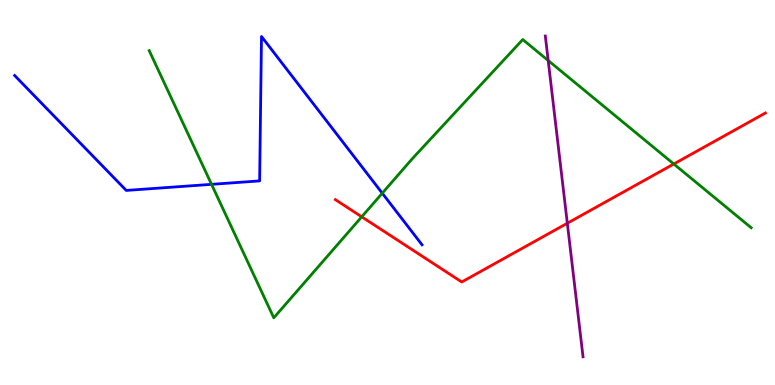[{'lines': ['blue', 'red'], 'intersections': []}, {'lines': ['green', 'red'], 'intersections': [{'x': 4.67, 'y': 4.37}, {'x': 8.69, 'y': 5.74}]}, {'lines': ['purple', 'red'], 'intersections': [{'x': 7.32, 'y': 4.2}]}, {'lines': ['blue', 'green'], 'intersections': [{'x': 2.73, 'y': 5.21}, {'x': 4.93, 'y': 4.98}]}, {'lines': ['blue', 'purple'], 'intersections': []}, {'lines': ['green', 'purple'], 'intersections': [{'x': 7.07, 'y': 8.43}]}]